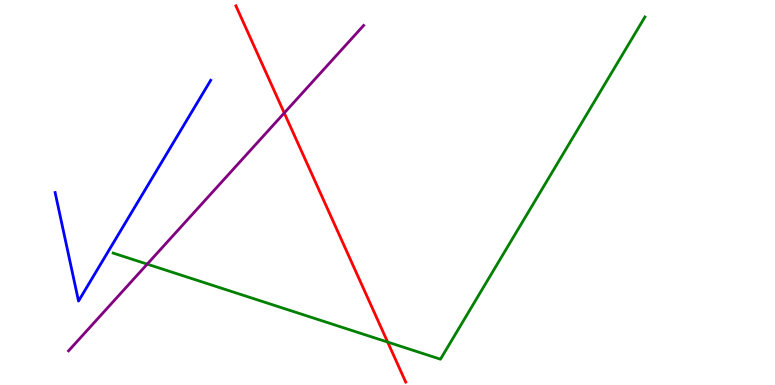[{'lines': ['blue', 'red'], 'intersections': []}, {'lines': ['green', 'red'], 'intersections': [{'x': 5.0, 'y': 1.11}]}, {'lines': ['purple', 'red'], 'intersections': [{'x': 3.67, 'y': 7.07}]}, {'lines': ['blue', 'green'], 'intersections': []}, {'lines': ['blue', 'purple'], 'intersections': []}, {'lines': ['green', 'purple'], 'intersections': [{'x': 1.9, 'y': 3.14}]}]